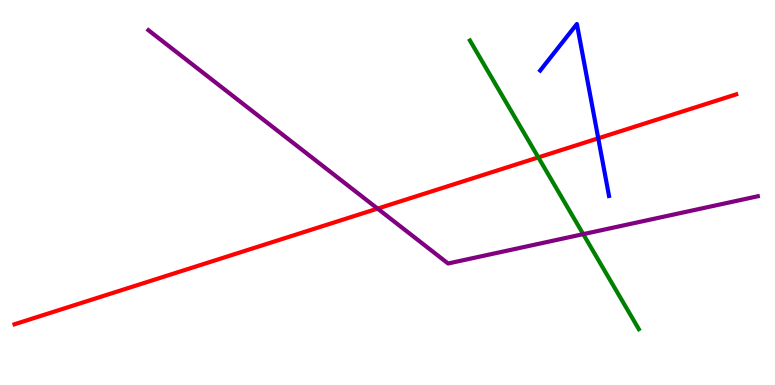[{'lines': ['blue', 'red'], 'intersections': [{'x': 7.72, 'y': 6.41}]}, {'lines': ['green', 'red'], 'intersections': [{'x': 6.95, 'y': 5.91}]}, {'lines': ['purple', 'red'], 'intersections': [{'x': 4.87, 'y': 4.58}]}, {'lines': ['blue', 'green'], 'intersections': []}, {'lines': ['blue', 'purple'], 'intersections': []}, {'lines': ['green', 'purple'], 'intersections': [{'x': 7.53, 'y': 3.92}]}]